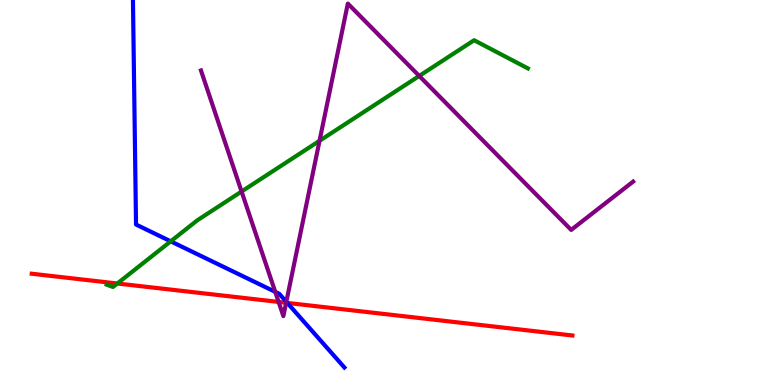[{'lines': ['blue', 'red'], 'intersections': [{'x': 3.71, 'y': 2.13}]}, {'lines': ['green', 'red'], 'intersections': [{'x': 1.51, 'y': 2.64}]}, {'lines': ['purple', 'red'], 'intersections': [{'x': 3.59, 'y': 2.16}, {'x': 3.69, 'y': 2.14}]}, {'lines': ['blue', 'green'], 'intersections': [{'x': 2.2, 'y': 3.73}]}, {'lines': ['blue', 'purple'], 'intersections': [{'x': 3.55, 'y': 2.42}, {'x': 3.69, 'y': 2.16}]}, {'lines': ['green', 'purple'], 'intersections': [{'x': 3.12, 'y': 5.03}, {'x': 4.12, 'y': 6.34}, {'x': 5.41, 'y': 8.03}]}]